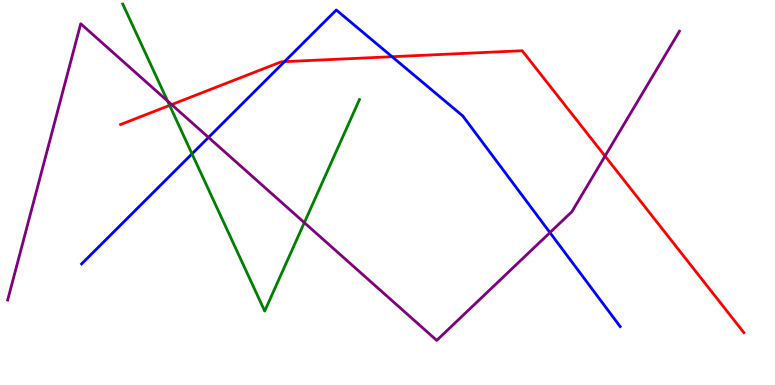[{'lines': ['blue', 'red'], 'intersections': [{'x': 3.67, 'y': 8.4}, {'x': 5.06, 'y': 8.53}]}, {'lines': ['green', 'red'], 'intersections': [{'x': 2.19, 'y': 7.26}]}, {'lines': ['purple', 'red'], 'intersections': [{'x': 2.21, 'y': 7.28}, {'x': 7.81, 'y': 5.95}]}, {'lines': ['blue', 'green'], 'intersections': [{'x': 2.48, 'y': 6.0}]}, {'lines': ['blue', 'purple'], 'intersections': [{'x': 2.69, 'y': 6.43}, {'x': 7.1, 'y': 3.96}]}, {'lines': ['green', 'purple'], 'intersections': [{'x': 2.16, 'y': 7.38}, {'x': 3.93, 'y': 4.22}]}]